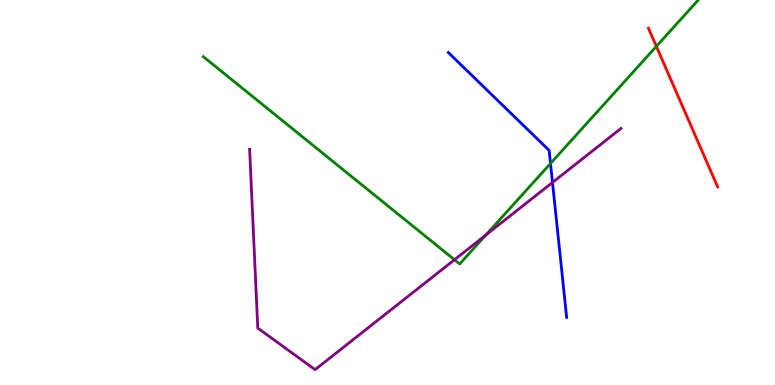[{'lines': ['blue', 'red'], 'intersections': []}, {'lines': ['green', 'red'], 'intersections': [{'x': 8.47, 'y': 8.8}]}, {'lines': ['purple', 'red'], 'intersections': []}, {'lines': ['blue', 'green'], 'intersections': [{'x': 7.1, 'y': 5.75}]}, {'lines': ['blue', 'purple'], 'intersections': [{'x': 7.13, 'y': 5.26}]}, {'lines': ['green', 'purple'], 'intersections': [{'x': 5.86, 'y': 3.25}, {'x': 6.27, 'y': 3.9}]}]